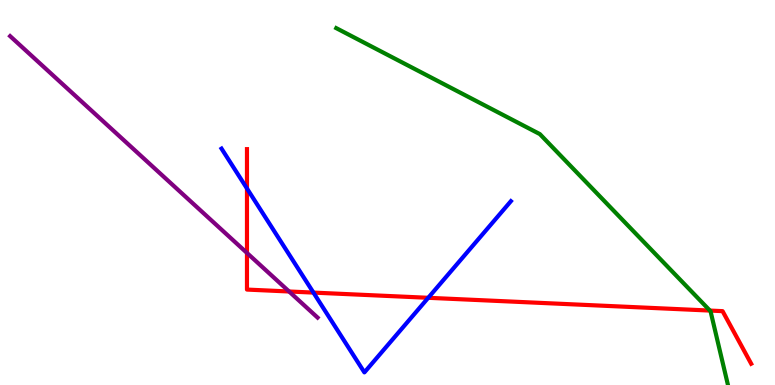[{'lines': ['blue', 'red'], 'intersections': [{'x': 3.19, 'y': 5.1}, {'x': 4.04, 'y': 2.4}, {'x': 5.53, 'y': 2.27}]}, {'lines': ['green', 'red'], 'intersections': [{'x': 9.16, 'y': 1.93}]}, {'lines': ['purple', 'red'], 'intersections': [{'x': 3.19, 'y': 3.43}, {'x': 3.73, 'y': 2.43}]}, {'lines': ['blue', 'green'], 'intersections': []}, {'lines': ['blue', 'purple'], 'intersections': []}, {'lines': ['green', 'purple'], 'intersections': []}]